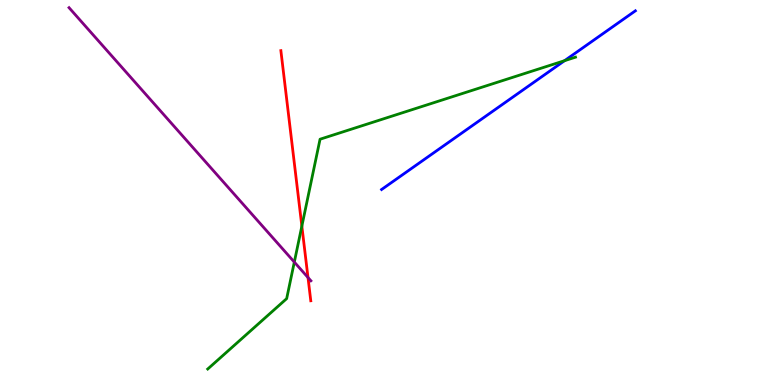[{'lines': ['blue', 'red'], 'intersections': []}, {'lines': ['green', 'red'], 'intersections': [{'x': 3.89, 'y': 4.13}]}, {'lines': ['purple', 'red'], 'intersections': [{'x': 3.97, 'y': 2.79}]}, {'lines': ['blue', 'green'], 'intersections': [{'x': 7.28, 'y': 8.42}]}, {'lines': ['blue', 'purple'], 'intersections': []}, {'lines': ['green', 'purple'], 'intersections': [{'x': 3.8, 'y': 3.19}]}]